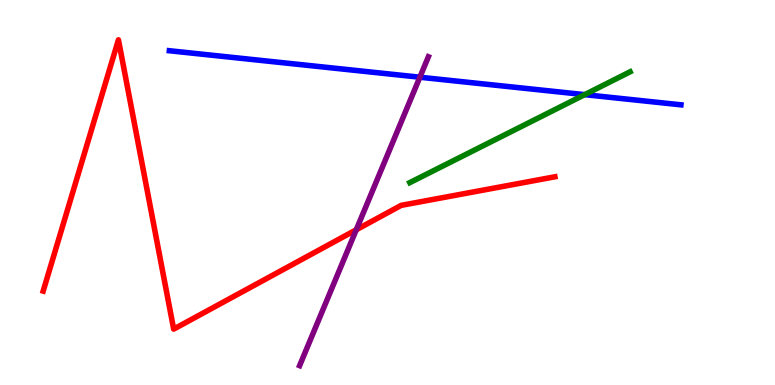[{'lines': ['blue', 'red'], 'intersections': []}, {'lines': ['green', 'red'], 'intersections': []}, {'lines': ['purple', 'red'], 'intersections': [{'x': 4.6, 'y': 4.03}]}, {'lines': ['blue', 'green'], 'intersections': [{'x': 7.54, 'y': 7.54}]}, {'lines': ['blue', 'purple'], 'intersections': [{'x': 5.42, 'y': 7.99}]}, {'lines': ['green', 'purple'], 'intersections': []}]